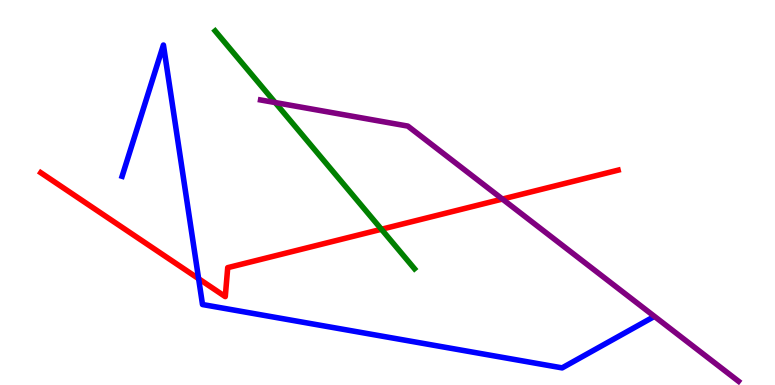[{'lines': ['blue', 'red'], 'intersections': [{'x': 2.56, 'y': 2.76}]}, {'lines': ['green', 'red'], 'intersections': [{'x': 4.92, 'y': 4.04}]}, {'lines': ['purple', 'red'], 'intersections': [{'x': 6.48, 'y': 4.83}]}, {'lines': ['blue', 'green'], 'intersections': []}, {'lines': ['blue', 'purple'], 'intersections': []}, {'lines': ['green', 'purple'], 'intersections': [{'x': 3.55, 'y': 7.34}]}]